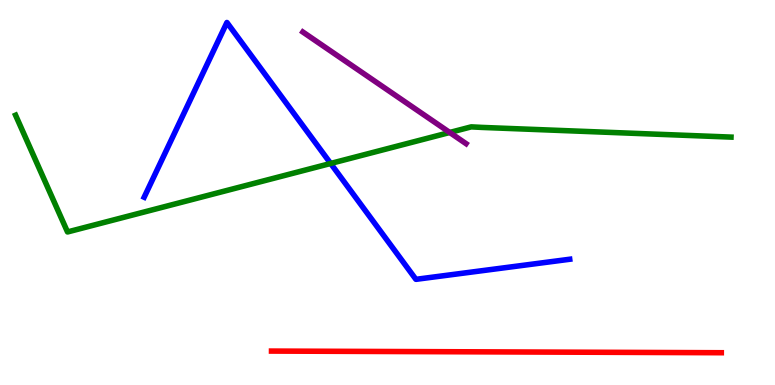[{'lines': ['blue', 'red'], 'intersections': []}, {'lines': ['green', 'red'], 'intersections': []}, {'lines': ['purple', 'red'], 'intersections': []}, {'lines': ['blue', 'green'], 'intersections': [{'x': 4.27, 'y': 5.75}]}, {'lines': ['blue', 'purple'], 'intersections': []}, {'lines': ['green', 'purple'], 'intersections': [{'x': 5.8, 'y': 6.56}]}]